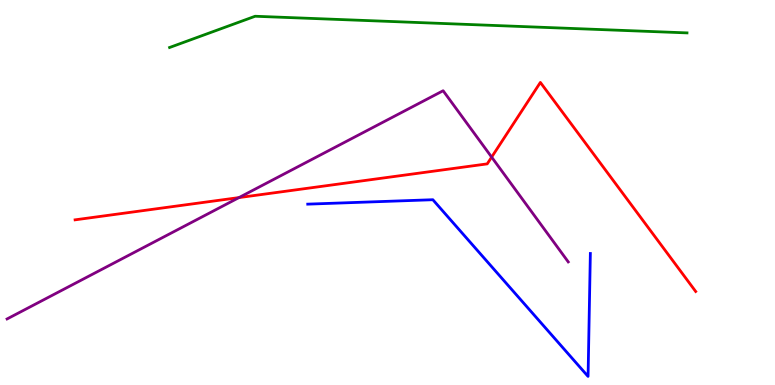[{'lines': ['blue', 'red'], 'intersections': []}, {'lines': ['green', 'red'], 'intersections': []}, {'lines': ['purple', 'red'], 'intersections': [{'x': 3.08, 'y': 4.87}, {'x': 6.34, 'y': 5.92}]}, {'lines': ['blue', 'green'], 'intersections': []}, {'lines': ['blue', 'purple'], 'intersections': []}, {'lines': ['green', 'purple'], 'intersections': []}]